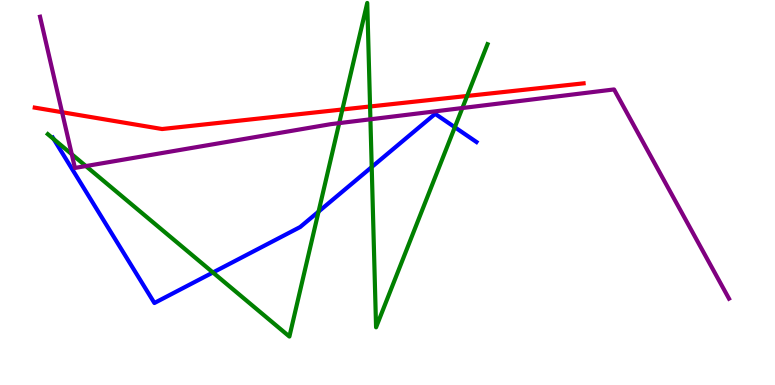[{'lines': ['blue', 'red'], 'intersections': []}, {'lines': ['green', 'red'], 'intersections': [{'x': 4.42, 'y': 7.16}, {'x': 4.78, 'y': 7.23}, {'x': 6.03, 'y': 7.51}]}, {'lines': ['purple', 'red'], 'intersections': [{'x': 0.801, 'y': 7.09}]}, {'lines': ['blue', 'green'], 'intersections': [{'x': 0.693, 'y': 6.39}, {'x': 2.75, 'y': 2.92}, {'x': 4.11, 'y': 4.5}, {'x': 4.8, 'y': 5.66}, {'x': 5.87, 'y': 6.69}]}, {'lines': ['blue', 'purple'], 'intersections': []}, {'lines': ['green', 'purple'], 'intersections': [{'x': 0.926, 'y': 5.99}, {'x': 1.11, 'y': 5.69}, {'x': 4.38, 'y': 6.8}, {'x': 4.78, 'y': 6.9}, {'x': 5.97, 'y': 7.19}]}]